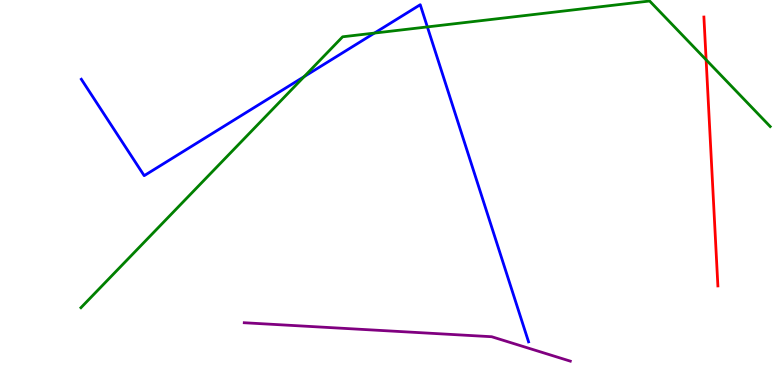[{'lines': ['blue', 'red'], 'intersections': []}, {'lines': ['green', 'red'], 'intersections': [{'x': 9.11, 'y': 8.45}]}, {'lines': ['purple', 'red'], 'intersections': []}, {'lines': ['blue', 'green'], 'intersections': [{'x': 3.92, 'y': 8.01}, {'x': 4.83, 'y': 9.14}, {'x': 5.51, 'y': 9.3}]}, {'lines': ['blue', 'purple'], 'intersections': []}, {'lines': ['green', 'purple'], 'intersections': []}]